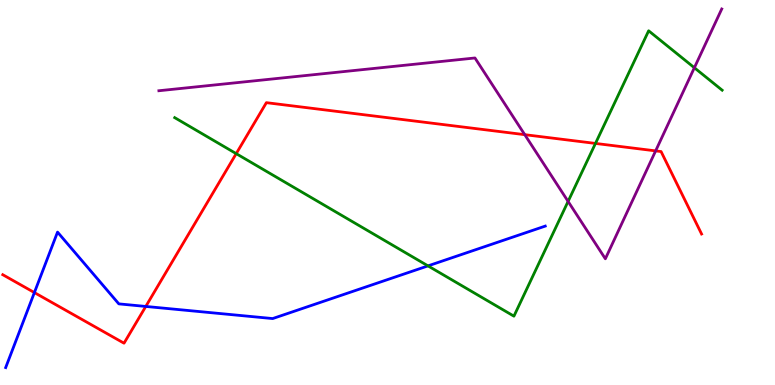[{'lines': ['blue', 'red'], 'intersections': [{'x': 0.444, 'y': 2.4}, {'x': 1.88, 'y': 2.04}]}, {'lines': ['green', 'red'], 'intersections': [{'x': 3.05, 'y': 6.01}, {'x': 7.68, 'y': 6.27}]}, {'lines': ['purple', 'red'], 'intersections': [{'x': 6.77, 'y': 6.5}, {'x': 8.46, 'y': 6.08}]}, {'lines': ['blue', 'green'], 'intersections': [{'x': 5.52, 'y': 3.09}]}, {'lines': ['blue', 'purple'], 'intersections': []}, {'lines': ['green', 'purple'], 'intersections': [{'x': 7.33, 'y': 4.77}, {'x': 8.96, 'y': 8.24}]}]